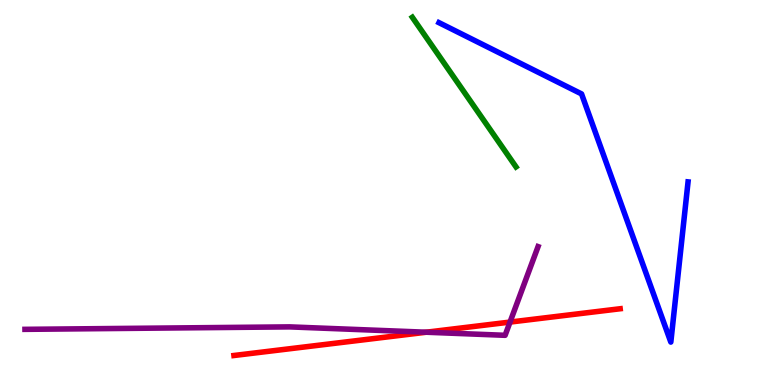[{'lines': ['blue', 'red'], 'intersections': []}, {'lines': ['green', 'red'], 'intersections': []}, {'lines': ['purple', 'red'], 'intersections': [{'x': 5.5, 'y': 1.37}, {'x': 6.58, 'y': 1.63}]}, {'lines': ['blue', 'green'], 'intersections': []}, {'lines': ['blue', 'purple'], 'intersections': []}, {'lines': ['green', 'purple'], 'intersections': []}]